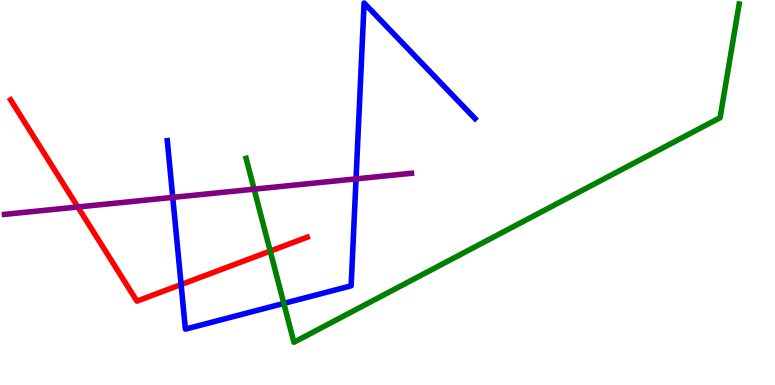[{'lines': ['blue', 'red'], 'intersections': [{'x': 2.34, 'y': 2.61}]}, {'lines': ['green', 'red'], 'intersections': [{'x': 3.49, 'y': 3.48}]}, {'lines': ['purple', 'red'], 'intersections': [{'x': 1.0, 'y': 4.62}]}, {'lines': ['blue', 'green'], 'intersections': [{'x': 3.66, 'y': 2.12}]}, {'lines': ['blue', 'purple'], 'intersections': [{'x': 2.23, 'y': 4.87}, {'x': 4.59, 'y': 5.35}]}, {'lines': ['green', 'purple'], 'intersections': [{'x': 3.28, 'y': 5.09}]}]